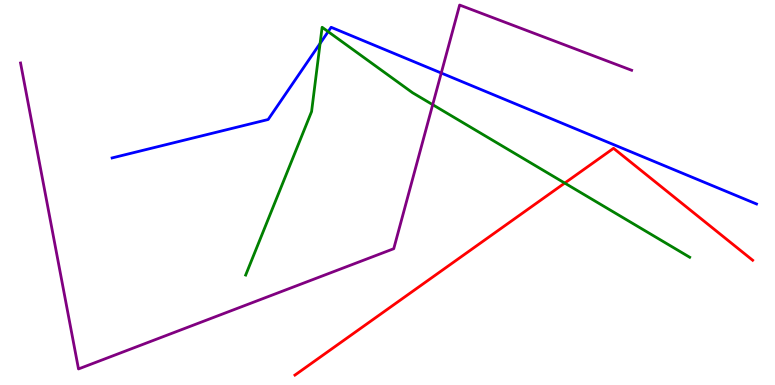[{'lines': ['blue', 'red'], 'intersections': []}, {'lines': ['green', 'red'], 'intersections': [{'x': 7.29, 'y': 5.24}]}, {'lines': ['purple', 'red'], 'intersections': []}, {'lines': ['blue', 'green'], 'intersections': [{'x': 4.13, 'y': 8.87}, {'x': 4.23, 'y': 9.18}]}, {'lines': ['blue', 'purple'], 'intersections': [{'x': 5.69, 'y': 8.1}]}, {'lines': ['green', 'purple'], 'intersections': [{'x': 5.58, 'y': 7.28}]}]